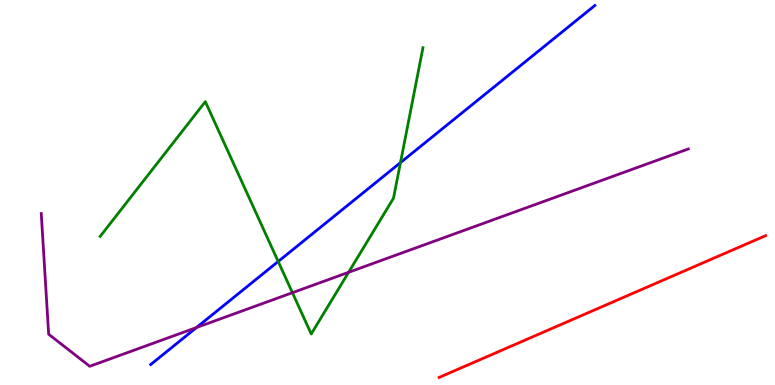[{'lines': ['blue', 'red'], 'intersections': []}, {'lines': ['green', 'red'], 'intersections': []}, {'lines': ['purple', 'red'], 'intersections': []}, {'lines': ['blue', 'green'], 'intersections': [{'x': 3.59, 'y': 3.21}, {'x': 5.17, 'y': 5.78}]}, {'lines': ['blue', 'purple'], 'intersections': [{'x': 2.54, 'y': 1.49}]}, {'lines': ['green', 'purple'], 'intersections': [{'x': 3.77, 'y': 2.4}, {'x': 4.5, 'y': 2.93}]}]